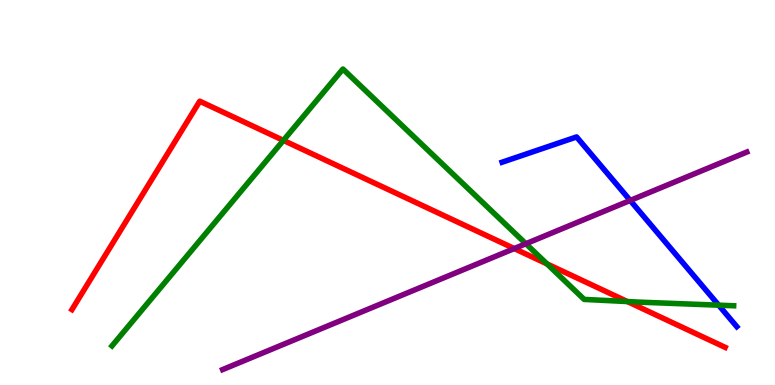[{'lines': ['blue', 'red'], 'intersections': []}, {'lines': ['green', 'red'], 'intersections': [{'x': 3.66, 'y': 6.35}, {'x': 7.06, 'y': 3.15}, {'x': 8.1, 'y': 2.17}]}, {'lines': ['purple', 'red'], 'intersections': [{'x': 6.64, 'y': 3.54}]}, {'lines': ['blue', 'green'], 'intersections': [{'x': 9.27, 'y': 2.07}]}, {'lines': ['blue', 'purple'], 'intersections': [{'x': 8.13, 'y': 4.79}]}, {'lines': ['green', 'purple'], 'intersections': [{'x': 6.79, 'y': 3.67}]}]